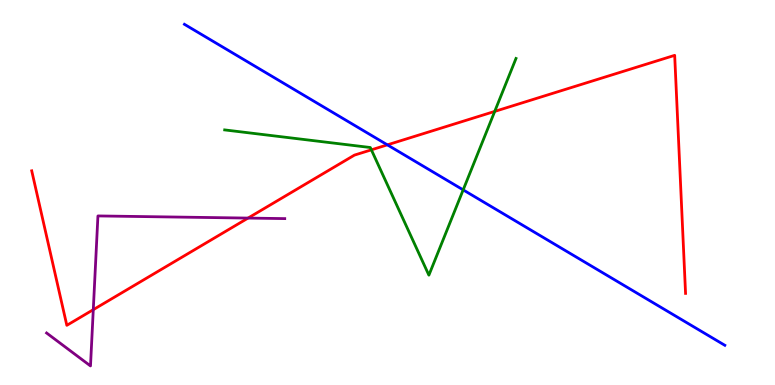[{'lines': ['blue', 'red'], 'intersections': [{'x': 5.0, 'y': 6.24}]}, {'lines': ['green', 'red'], 'intersections': [{'x': 4.79, 'y': 6.11}, {'x': 6.38, 'y': 7.11}]}, {'lines': ['purple', 'red'], 'intersections': [{'x': 1.2, 'y': 1.96}, {'x': 3.2, 'y': 4.34}]}, {'lines': ['blue', 'green'], 'intersections': [{'x': 5.98, 'y': 5.07}]}, {'lines': ['blue', 'purple'], 'intersections': []}, {'lines': ['green', 'purple'], 'intersections': []}]